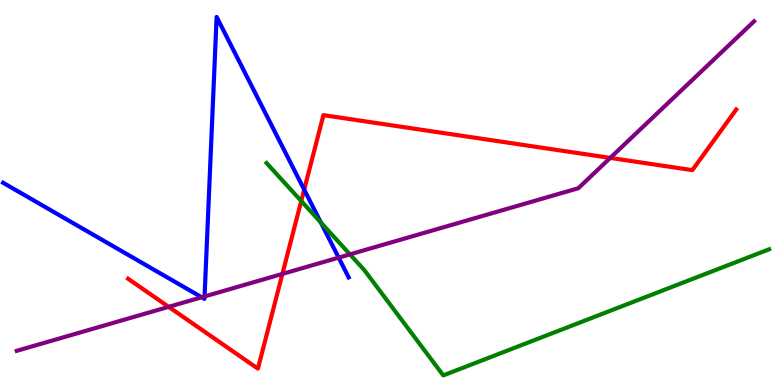[{'lines': ['blue', 'red'], 'intersections': [{'x': 3.92, 'y': 5.07}]}, {'lines': ['green', 'red'], 'intersections': [{'x': 3.89, 'y': 4.78}]}, {'lines': ['purple', 'red'], 'intersections': [{'x': 2.18, 'y': 2.03}, {'x': 3.64, 'y': 2.89}, {'x': 7.87, 'y': 5.9}]}, {'lines': ['blue', 'green'], 'intersections': [{'x': 4.14, 'y': 4.22}]}, {'lines': ['blue', 'purple'], 'intersections': [{'x': 2.6, 'y': 2.28}, {'x': 2.64, 'y': 2.3}, {'x': 4.37, 'y': 3.31}]}, {'lines': ['green', 'purple'], 'intersections': [{'x': 4.52, 'y': 3.39}]}]